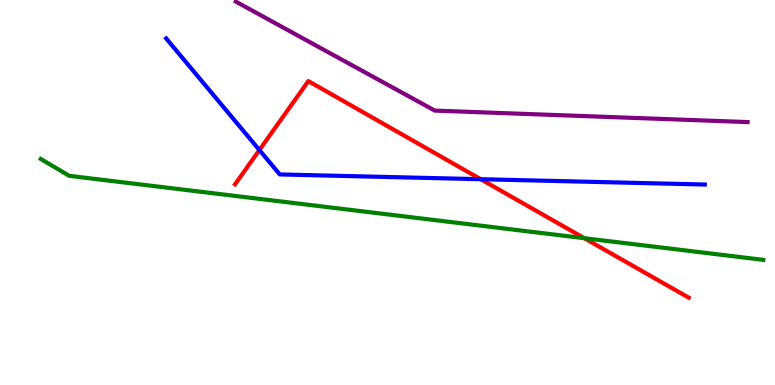[{'lines': ['blue', 'red'], 'intersections': [{'x': 3.35, 'y': 6.1}, {'x': 6.2, 'y': 5.35}]}, {'lines': ['green', 'red'], 'intersections': [{'x': 7.54, 'y': 3.81}]}, {'lines': ['purple', 'red'], 'intersections': []}, {'lines': ['blue', 'green'], 'intersections': []}, {'lines': ['blue', 'purple'], 'intersections': []}, {'lines': ['green', 'purple'], 'intersections': []}]